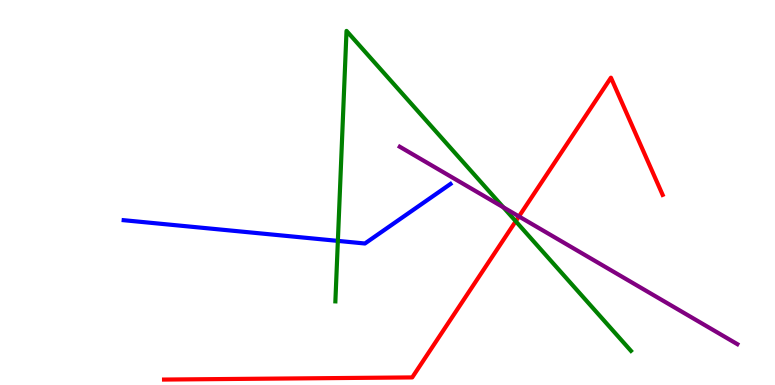[{'lines': ['blue', 'red'], 'intersections': []}, {'lines': ['green', 'red'], 'intersections': [{'x': 6.65, 'y': 4.25}]}, {'lines': ['purple', 'red'], 'intersections': [{'x': 6.7, 'y': 4.38}]}, {'lines': ['blue', 'green'], 'intersections': [{'x': 4.36, 'y': 3.74}]}, {'lines': ['blue', 'purple'], 'intersections': []}, {'lines': ['green', 'purple'], 'intersections': [{'x': 6.49, 'y': 4.61}]}]